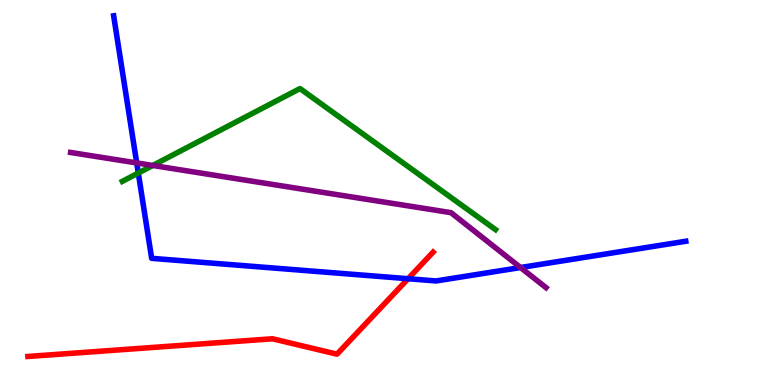[{'lines': ['blue', 'red'], 'intersections': [{'x': 5.27, 'y': 2.76}]}, {'lines': ['green', 'red'], 'intersections': []}, {'lines': ['purple', 'red'], 'intersections': []}, {'lines': ['blue', 'green'], 'intersections': [{'x': 1.78, 'y': 5.51}]}, {'lines': ['blue', 'purple'], 'intersections': [{'x': 1.76, 'y': 5.77}, {'x': 6.72, 'y': 3.05}]}, {'lines': ['green', 'purple'], 'intersections': [{'x': 1.97, 'y': 5.7}]}]